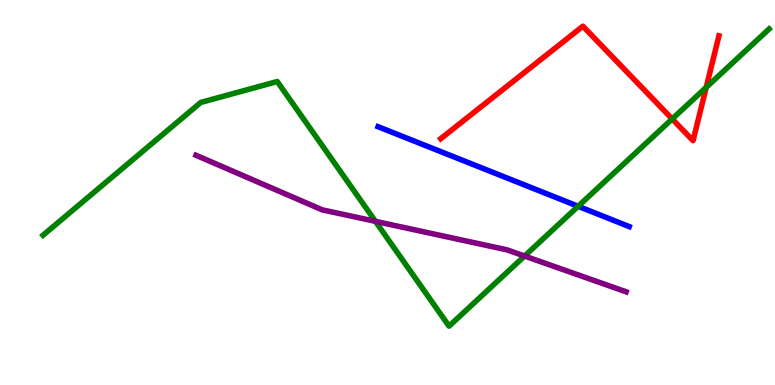[{'lines': ['blue', 'red'], 'intersections': []}, {'lines': ['green', 'red'], 'intersections': [{'x': 8.67, 'y': 6.91}, {'x': 9.11, 'y': 7.73}]}, {'lines': ['purple', 'red'], 'intersections': []}, {'lines': ['blue', 'green'], 'intersections': [{'x': 7.46, 'y': 4.64}]}, {'lines': ['blue', 'purple'], 'intersections': []}, {'lines': ['green', 'purple'], 'intersections': [{'x': 4.84, 'y': 4.25}, {'x': 6.77, 'y': 3.35}]}]